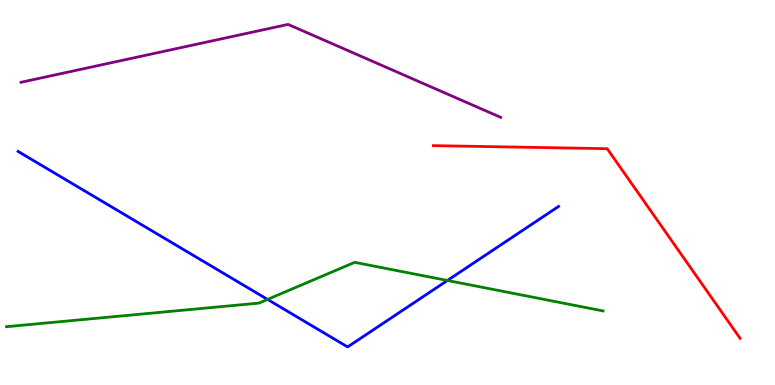[{'lines': ['blue', 'red'], 'intersections': []}, {'lines': ['green', 'red'], 'intersections': []}, {'lines': ['purple', 'red'], 'intersections': []}, {'lines': ['blue', 'green'], 'intersections': [{'x': 3.45, 'y': 2.22}, {'x': 5.77, 'y': 2.72}]}, {'lines': ['blue', 'purple'], 'intersections': []}, {'lines': ['green', 'purple'], 'intersections': []}]